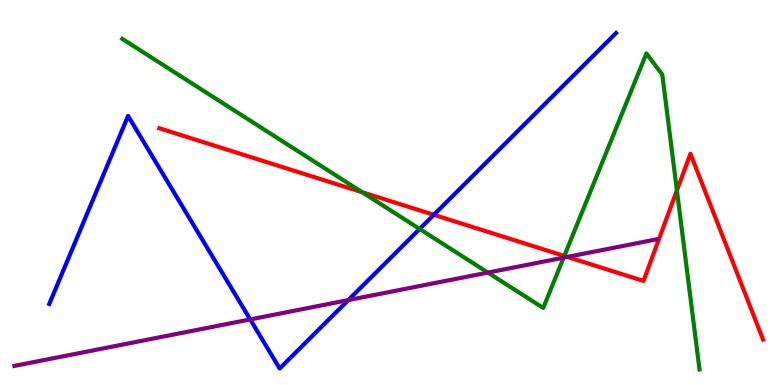[{'lines': ['blue', 'red'], 'intersections': [{'x': 5.6, 'y': 4.42}]}, {'lines': ['green', 'red'], 'intersections': [{'x': 4.67, 'y': 5.01}, {'x': 7.28, 'y': 3.35}, {'x': 8.73, 'y': 5.05}]}, {'lines': ['purple', 'red'], 'intersections': [{'x': 7.32, 'y': 3.33}]}, {'lines': ['blue', 'green'], 'intersections': [{'x': 5.41, 'y': 4.05}]}, {'lines': ['blue', 'purple'], 'intersections': [{'x': 3.23, 'y': 1.7}, {'x': 4.49, 'y': 2.21}]}, {'lines': ['green', 'purple'], 'intersections': [{'x': 6.3, 'y': 2.92}, {'x': 7.27, 'y': 3.31}]}]